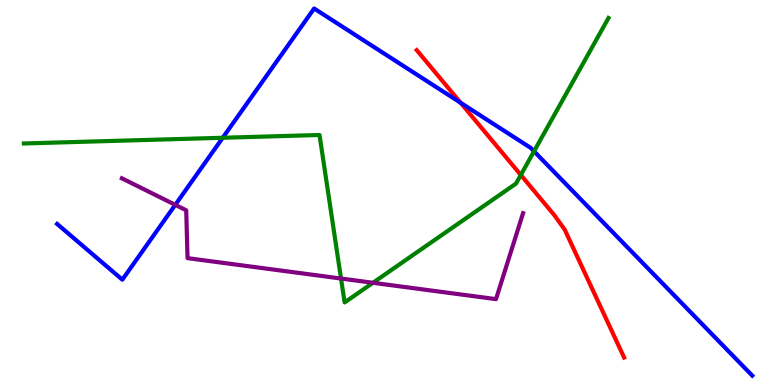[{'lines': ['blue', 'red'], 'intersections': [{'x': 5.94, 'y': 7.33}]}, {'lines': ['green', 'red'], 'intersections': [{'x': 6.72, 'y': 5.46}]}, {'lines': ['purple', 'red'], 'intersections': []}, {'lines': ['blue', 'green'], 'intersections': [{'x': 2.87, 'y': 6.42}, {'x': 6.89, 'y': 6.07}]}, {'lines': ['blue', 'purple'], 'intersections': [{'x': 2.26, 'y': 4.68}]}, {'lines': ['green', 'purple'], 'intersections': [{'x': 4.4, 'y': 2.77}, {'x': 4.81, 'y': 2.66}]}]